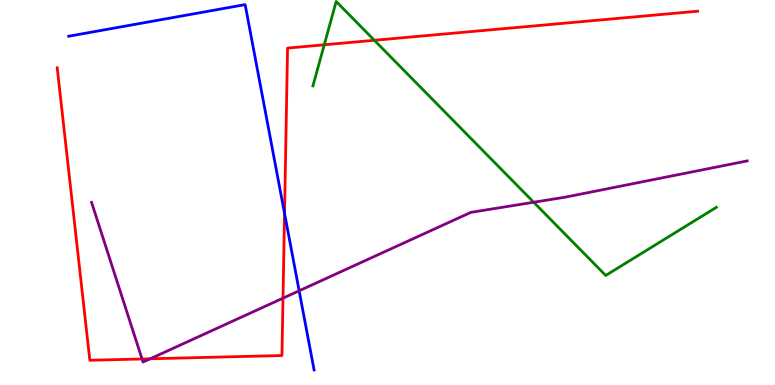[{'lines': ['blue', 'red'], 'intersections': [{'x': 3.67, 'y': 4.46}]}, {'lines': ['green', 'red'], 'intersections': [{'x': 4.18, 'y': 8.84}, {'x': 4.83, 'y': 8.95}]}, {'lines': ['purple', 'red'], 'intersections': [{'x': 1.83, 'y': 0.676}, {'x': 1.94, 'y': 0.681}, {'x': 3.65, 'y': 2.26}]}, {'lines': ['blue', 'green'], 'intersections': []}, {'lines': ['blue', 'purple'], 'intersections': [{'x': 3.86, 'y': 2.45}]}, {'lines': ['green', 'purple'], 'intersections': [{'x': 6.89, 'y': 4.75}]}]